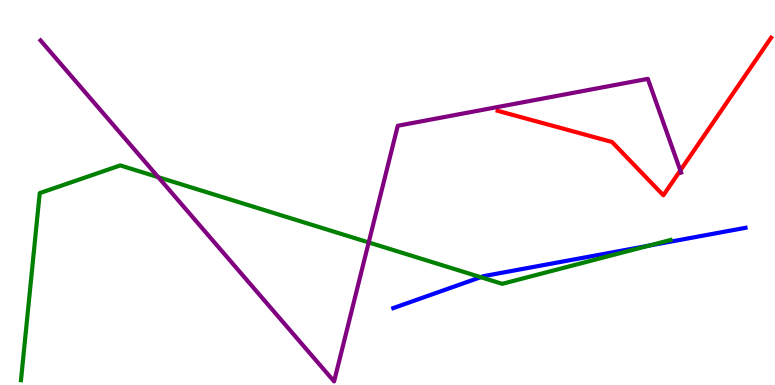[{'lines': ['blue', 'red'], 'intersections': []}, {'lines': ['green', 'red'], 'intersections': []}, {'lines': ['purple', 'red'], 'intersections': [{'x': 8.78, 'y': 5.57}]}, {'lines': ['blue', 'green'], 'intersections': [{'x': 6.2, 'y': 2.8}, {'x': 8.37, 'y': 3.62}]}, {'lines': ['blue', 'purple'], 'intersections': []}, {'lines': ['green', 'purple'], 'intersections': [{'x': 2.04, 'y': 5.4}, {'x': 4.76, 'y': 3.7}]}]